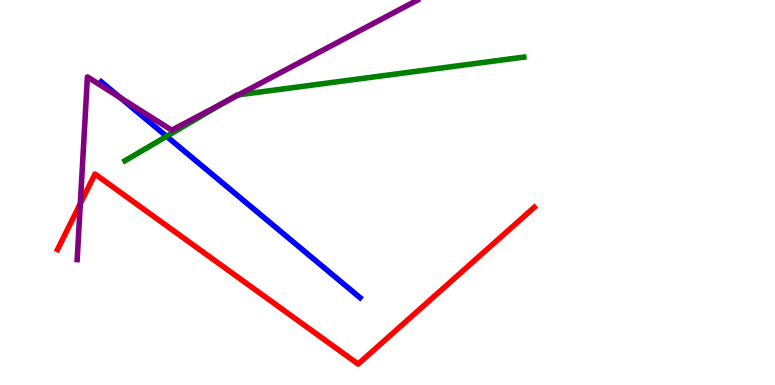[{'lines': ['blue', 'red'], 'intersections': []}, {'lines': ['green', 'red'], 'intersections': []}, {'lines': ['purple', 'red'], 'intersections': [{'x': 1.04, 'y': 4.71}]}, {'lines': ['blue', 'green'], 'intersections': [{'x': 2.15, 'y': 6.46}]}, {'lines': ['blue', 'purple'], 'intersections': [{'x': 1.55, 'y': 7.46}]}, {'lines': ['green', 'purple'], 'intersections': [{'x': 2.9, 'y': 7.35}, {'x': 3.08, 'y': 7.54}]}]